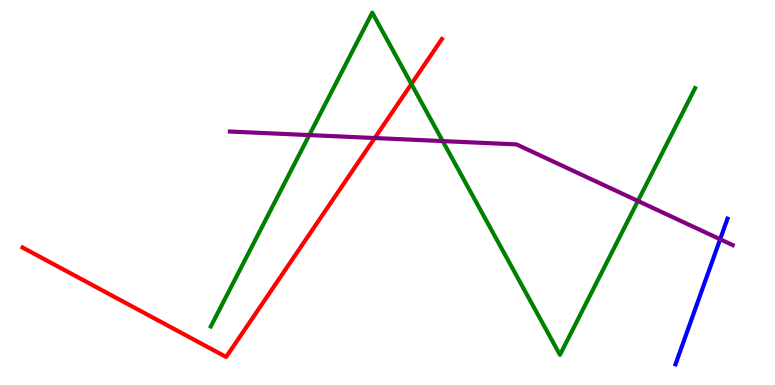[{'lines': ['blue', 'red'], 'intersections': []}, {'lines': ['green', 'red'], 'intersections': [{'x': 5.31, 'y': 7.82}]}, {'lines': ['purple', 'red'], 'intersections': [{'x': 4.84, 'y': 6.41}]}, {'lines': ['blue', 'green'], 'intersections': []}, {'lines': ['blue', 'purple'], 'intersections': [{'x': 9.29, 'y': 3.79}]}, {'lines': ['green', 'purple'], 'intersections': [{'x': 3.99, 'y': 6.49}, {'x': 5.71, 'y': 6.34}, {'x': 8.23, 'y': 4.78}]}]